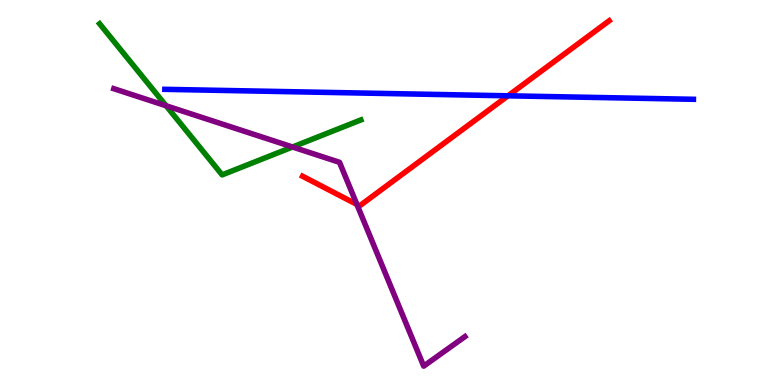[{'lines': ['blue', 'red'], 'intersections': [{'x': 6.55, 'y': 7.51}]}, {'lines': ['green', 'red'], 'intersections': []}, {'lines': ['purple', 'red'], 'intersections': [{'x': 4.61, 'y': 4.69}]}, {'lines': ['blue', 'green'], 'intersections': []}, {'lines': ['blue', 'purple'], 'intersections': []}, {'lines': ['green', 'purple'], 'intersections': [{'x': 2.14, 'y': 7.25}, {'x': 3.77, 'y': 6.18}]}]